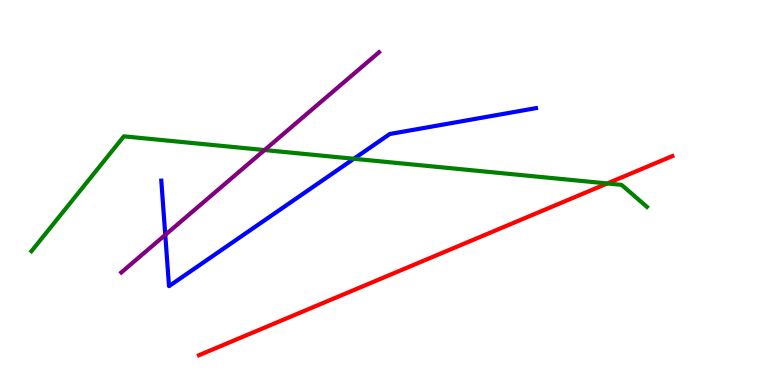[{'lines': ['blue', 'red'], 'intersections': []}, {'lines': ['green', 'red'], 'intersections': [{'x': 7.84, 'y': 5.23}]}, {'lines': ['purple', 'red'], 'intersections': []}, {'lines': ['blue', 'green'], 'intersections': [{'x': 4.57, 'y': 5.88}]}, {'lines': ['blue', 'purple'], 'intersections': [{'x': 2.13, 'y': 3.9}]}, {'lines': ['green', 'purple'], 'intersections': [{'x': 3.41, 'y': 6.1}]}]